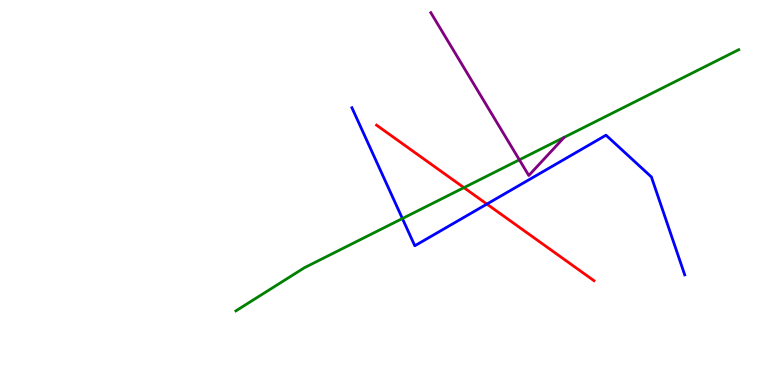[{'lines': ['blue', 'red'], 'intersections': [{'x': 6.28, 'y': 4.7}]}, {'lines': ['green', 'red'], 'intersections': [{'x': 5.99, 'y': 5.13}]}, {'lines': ['purple', 'red'], 'intersections': []}, {'lines': ['blue', 'green'], 'intersections': [{'x': 5.19, 'y': 4.32}]}, {'lines': ['blue', 'purple'], 'intersections': []}, {'lines': ['green', 'purple'], 'intersections': [{'x': 6.7, 'y': 5.85}]}]